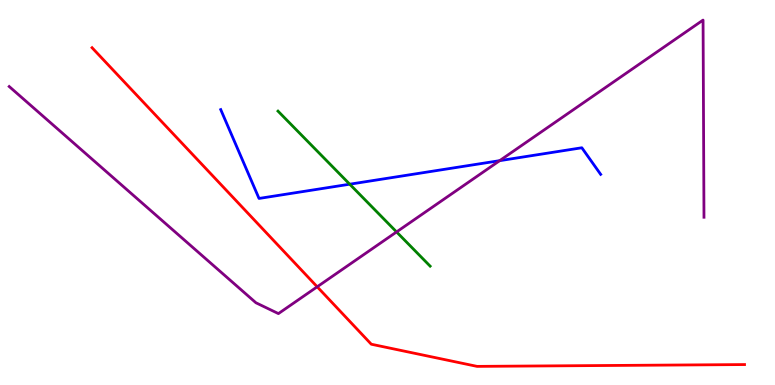[{'lines': ['blue', 'red'], 'intersections': []}, {'lines': ['green', 'red'], 'intersections': []}, {'lines': ['purple', 'red'], 'intersections': [{'x': 4.09, 'y': 2.55}]}, {'lines': ['blue', 'green'], 'intersections': [{'x': 4.51, 'y': 5.22}]}, {'lines': ['blue', 'purple'], 'intersections': [{'x': 6.45, 'y': 5.83}]}, {'lines': ['green', 'purple'], 'intersections': [{'x': 5.12, 'y': 3.98}]}]